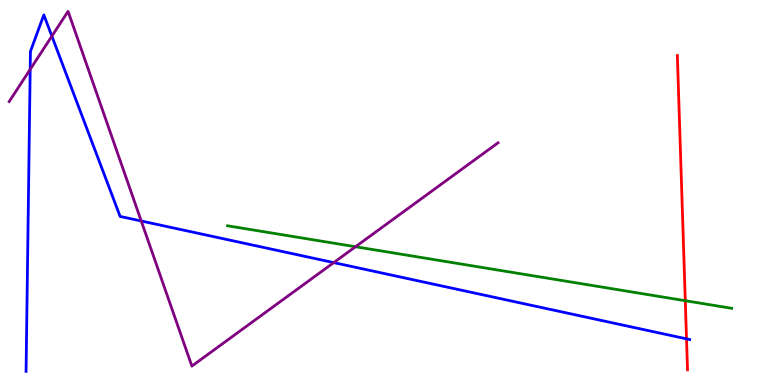[{'lines': ['blue', 'red'], 'intersections': [{'x': 8.86, 'y': 1.2}]}, {'lines': ['green', 'red'], 'intersections': [{'x': 8.84, 'y': 2.19}]}, {'lines': ['purple', 'red'], 'intersections': []}, {'lines': ['blue', 'green'], 'intersections': []}, {'lines': ['blue', 'purple'], 'intersections': [{'x': 0.39, 'y': 8.2}, {'x': 0.669, 'y': 9.06}, {'x': 1.82, 'y': 4.26}, {'x': 4.31, 'y': 3.18}]}, {'lines': ['green', 'purple'], 'intersections': [{'x': 4.59, 'y': 3.59}]}]